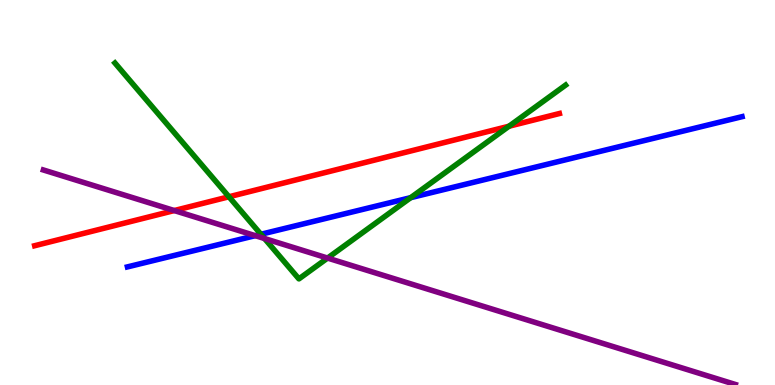[{'lines': ['blue', 'red'], 'intersections': []}, {'lines': ['green', 'red'], 'intersections': [{'x': 2.95, 'y': 4.89}, {'x': 6.57, 'y': 6.72}]}, {'lines': ['purple', 'red'], 'intersections': [{'x': 2.25, 'y': 4.53}]}, {'lines': ['blue', 'green'], 'intersections': [{'x': 3.37, 'y': 3.91}, {'x': 5.3, 'y': 4.87}]}, {'lines': ['blue', 'purple'], 'intersections': [{'x': 3.29, 'y': 3.88}]}, {'lines': ['green', 'purple'], 'intersections': [{'x': 3.41, 'y': 3.8}, {'x': 4.23, 'y': 3.3}]}]